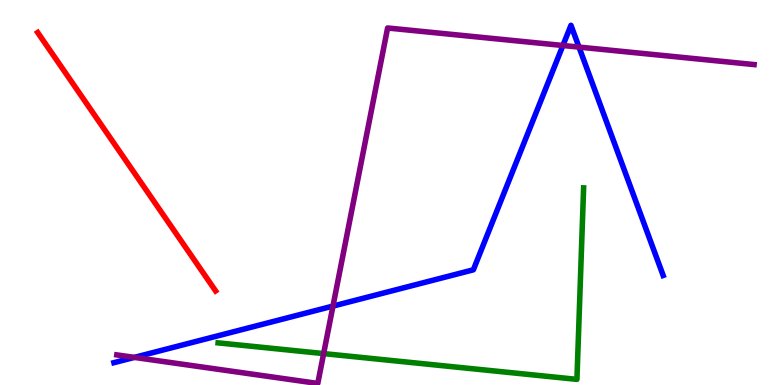[{'lines': ['blue', 'red'], 'intersections': []}, {'lines': ['green', 'red'], 'intersections': []}, {'lines': ['purple', 'red'], 'intersections': []}, {'lines': ['blue', 'green'], 'intersections': []}, {'lines': ['blue', 'purple'], 'intersections': [{'x': 1.73, 'y': 0.717}, {'x': 4.3, 'y': 2.05}, {'x': 7.26, 'y': 8.82}, {'x': 7.47, 'y': 8.78}]}, {'lines': ['green', 'purple'], 'intersections': [{'x': 4.18, 'y': 0.816}]}]